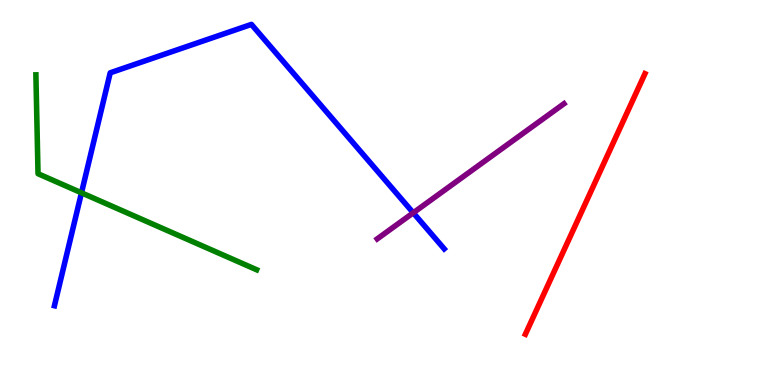[{'lines': ['blue', 'red'], 'intersections': []}, {'lines': ['green', 'red'], 'intersections': []}, {'lines': ['purple', 'red'], 'intersections': []}, {'lines': ['blue', 'green'], 'intersections': [{'x': 1.05, 'y': 4.99}]}, {'lines': ['blue', 'purple'], 'intersections': [{'x': 5.33, 'y': 4.47}]}, {'lines': ['green', 'purple'], 'intersections': []}]